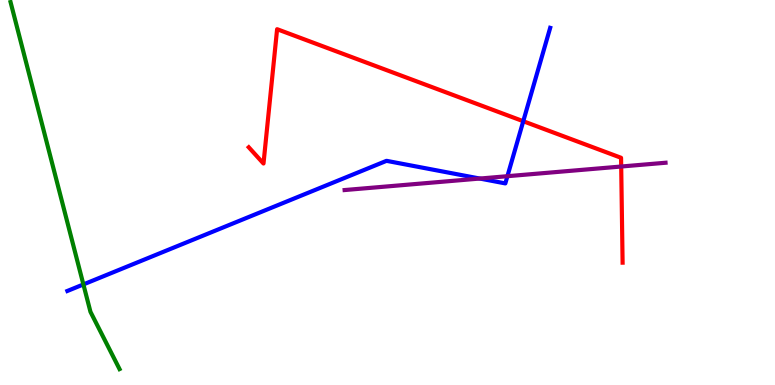[{'lines': ['blue', 'red'], 'intersections': [{'x': 6.75, 'y': 6.85}]}, {'lines': ['green', 'red'], 'intersections': []}, {'lines': ['purple', 'red'], 'intersections': [{'x': 8.02, 'y': 5.67}]}, {'lines': ['blue', 'green'], 'intersections': [{'x': 1.08, 'y': 2.61}]}, {'lines': ['blue', 'purple'], 'intersections': [{'x': 6.19, 'y': 5.36}, {'x': 6.55, 'y': 5.42}]}, {'lines': ['green', 'purple'], 'intersections': []}]